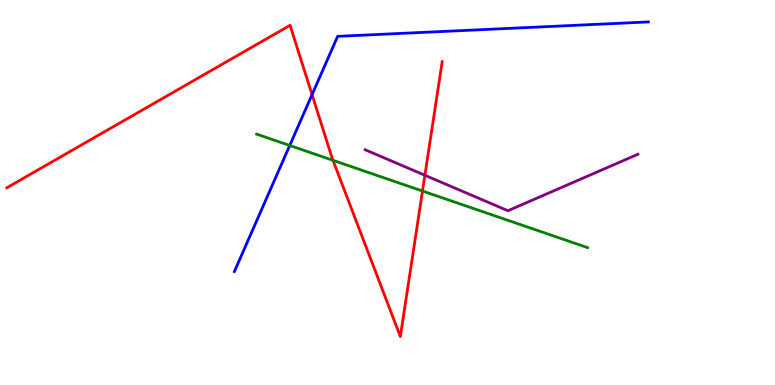[{'lines': ['blue', 'red'], 'intersections': [{'x': 4.03, 'y': 7.54}]}, {'lines': ['green', 'red'], 'intersections': [{'x': 4.3, 'y': 5.84}, {'x': 5.45, 'y': 5.04}]}, {'lines': ['purple', 'red'], 'intersections': [{'x': 5.48, 'y': 5.45}]}, {'lines': ['blue', 'green'], 'intersections': [{'x': 3.74, 'y': 6.22}]}, {'lines': ['blue', 'purple'], 'intersections': []}, {'lines': ['green', 'purple'], 'intersections': []}]